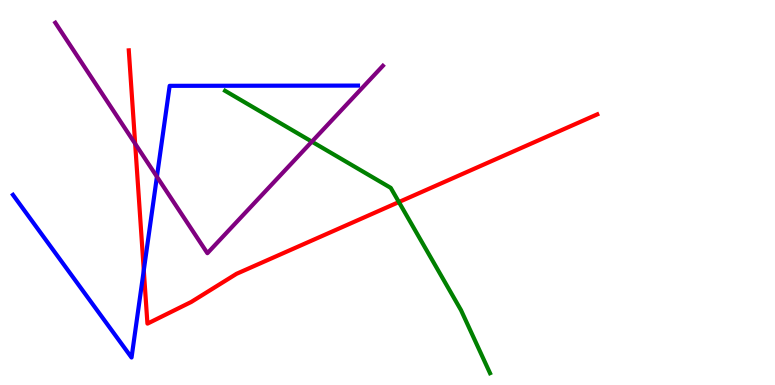[{'lines': ['blue', 'red'], 'intersections': [{'x': 1.86, 'y': 2.98}]}, {'lines': ['green', 'red'], 'intersections': [{'x': 5.15, 'y': 4.75}]}, {'lines': ['purple', 'red'], 'intersections': [{'x': 1.74, 'y': 6.27}]}, {'lines': ['blue', 'green'], 'intersections': []}, {'lines': ['blue', 'purple'], 'intersections': [{'x': 2.02, 'y': 5.41}]}, {'lines': ['green', 'purple'], 'intersections': [{'x': 4.02, 'y': 6.32}]}]